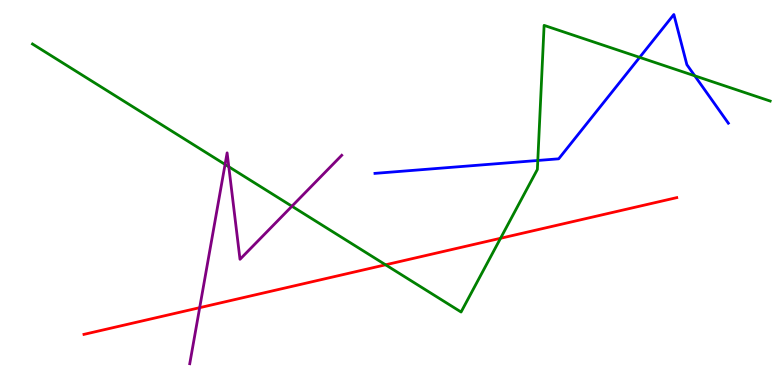[{'lines': ['blue', 'red'], 'intersections': []}, {'lines': ['green', 'red'], 'intersections': [{'x': 4.98, 'y': 3.12}, {'x': 6.46, 'y': 3.81}]}, {'lines': ['purple', 'red'], 'intersections': [{'x': 2.58, 'y': 2.01}]}, {'lines': ['blue', 'green'], 'intersections': [{'x': 6.94, 'y': 5.83}, {'x': 8.25, 'y': 8.51}, {'x': 8.96, 'y': 8.03}]}, {'lines': ['blue', 'purple'], 'intersections': []}, {'lines': ['green', 'purple'], 'intersections': [{'x': 2.9, 'y': 5.73}, {'x': 2.95, 'y': 5.67}, {'x': 3.77, 'y': 4.64}]}]